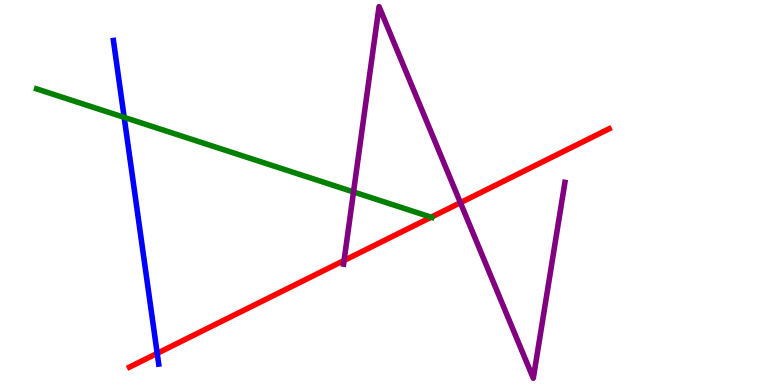[{'lines': ['blue', 'red'], 'intersections': [{'x': 2.03, 'y': 0.822}]}, {'lines': ['green', 'red'], 'intersections': [{'x': 5.56, 'y': 4.36}]}, {'lines': ['purple', 'red'], 'intersections': [{'x': 4.44, 'y': 3.23}, {'x': 5.94, 'y': 4.74}]}, {'lines': ['blue', 'green'], 'intersections': [{'x': 1.6, 'y': 6.95}]}, {'lines': ['blue', 'purple'], 'intersections': []}, {'lines': ['green', 'purple'], 'intersections': [{'x': 4.56, 'y': 5.01}]}]